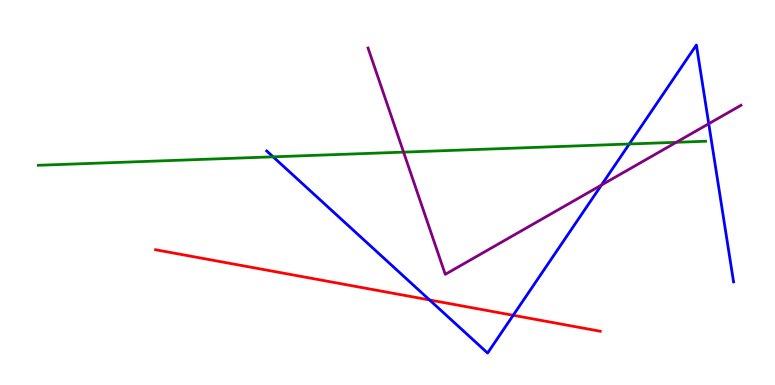[{'lines': ['blue', 'red'], 'intersections': [{'x': 5.54, 'y': 2.21}, {'x': 6.62, 'y': 1.81}]}, {'lines': ['green', 'red'], 'intersections': []}, {'lines': ['purple', 'red'], 'intersections': []}, {'lines': ['blue', 'green'], 'intersections': [{'x': 3.52, 'y': 5.93}, {'x': 8.12, 'y': 6.26}]}, {'lines': ['blue', 'purple'], 'intersections': [{'x': 7.76, 'y': 5.19}, {'x': 9.15, 'y': 6.79}]}, {'lines': ['green', 'purple'], 'intersections': [{'x': 5.21, 'y': 6.05}, {'x': 8.73, 'y': 6.3}]}]